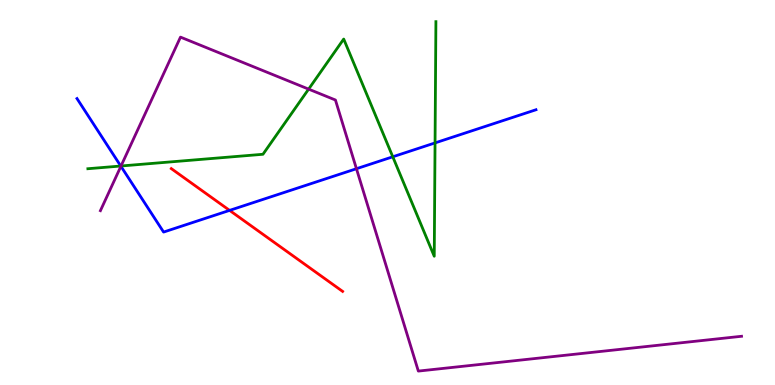[{'lines': ['blue', 'red'], 'intersections': [{'x': 2.96, 'y': 4.54}]}, {'lines': ['green', 'red'], 'intersections': []}, {'lines': ['purple', 'red'], 'intersections': []}, {'lines': ['blue', 'green'], 'intersections': [{'x': 1.56, 'y': 5.69}, {'x': 5.07, 'y': 5.93}, {'x': 5.61, 'y': 6.29}]}, {'lines': ['blue', 'purple'], 'intersections': [{'x': 1.56, 'y': 5.68}, {'x': 4.6, 'y': 5.62}]}, {'lines': ['green', 'purple'], 'intersections': [{'x': 1.56, 'y': 5.69}, {'x': 3.98, 'y': 7.69}]}]